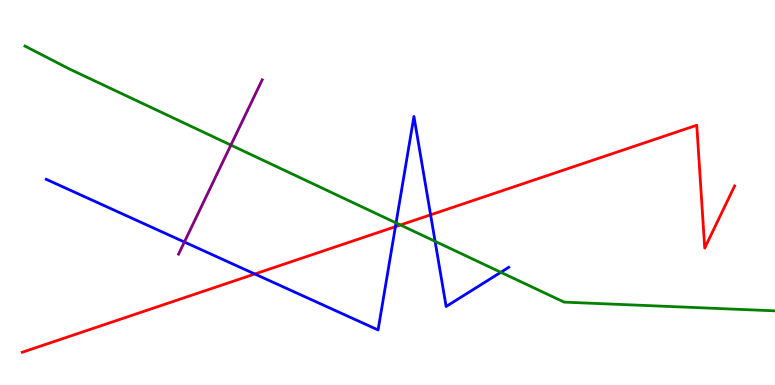[{'lines': ['blue', 'red'], 'intersections': [{'x': 3.29, 'y': 2.88}, {'x': 5.1, 'y': 4.11}, {'x': 5.56, 'y': 4.42}]}, {'lines': ['green', 'red'], 'intersections': [{'x': 5.17, 'y': 4.16}]}, {'lines': ['purple', 'red'], 'intersections': []}, {'lines': ['blue', 'green'], 'intersections': [{'x': 5.11, 'y': 4.21}, {'x': 5.61, 'y': 3.73}, {'x': 6.46, 'y': 2.93}]}, {'lines': ['blue', 'purple'], 'intersections': [{'x': 2.38, 'y': 3.71}]}, {'lines': ['green', 'purple'], 'intersections': [{'x': 2.98, 'y': 6.23}]}]